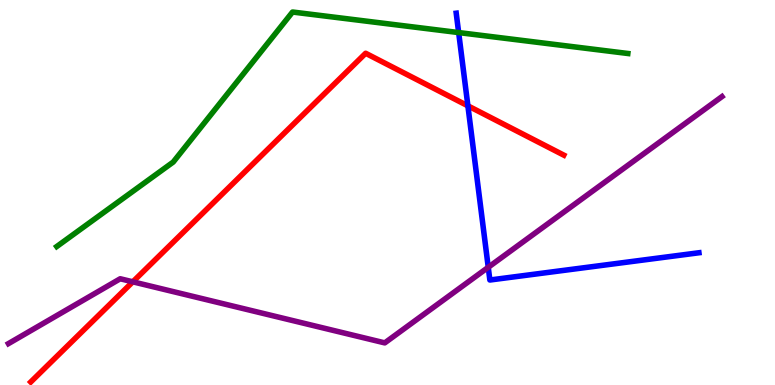[{'lines': ['blue', 'red'], 'intersections': [{'x': 6.04, 'y': 7.25}]}, {'lines': ['green', 'red'], 'intersections': []}, {'lines': ['purple', 'red'], 'intersections': [{'x': 1.71, 'y': 2.68}]}, {'lines': ['blue', 'green'], 'intersections': [{'x': 5.92, 'y': 9.15}]}, {'lines': ['blue', 'purple'], 'intersections': [{'x': 6.3, 'y': 3.06}]}, {'lines': ['green', 'purple'], 'intersections': []}]